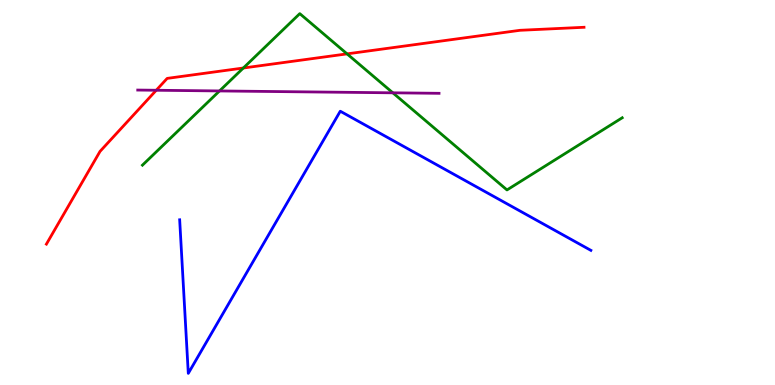[{'lines': ['blue', 'red'], 'intersections': []}, {'lines': ['green', 'red'], 'intersections': [{'x': 3.14, 'y': 8.23}, {'x': 4.48, 'y': 8.6}]}, {'lines': ['purple', 'red'], 'intersections': [{'x': 2.02, 'y': 7.66}]}, {'lines': ['blue', 'green'], 'intersections': []}, {'lines': ['blue', 'purple'], 'intersections': []}, {'lines': ['green', 'purple'], 'intersections': [{'x': 2.83, 'y': 7.64}, {'x': 5.07, 'y': 7.59}]}]